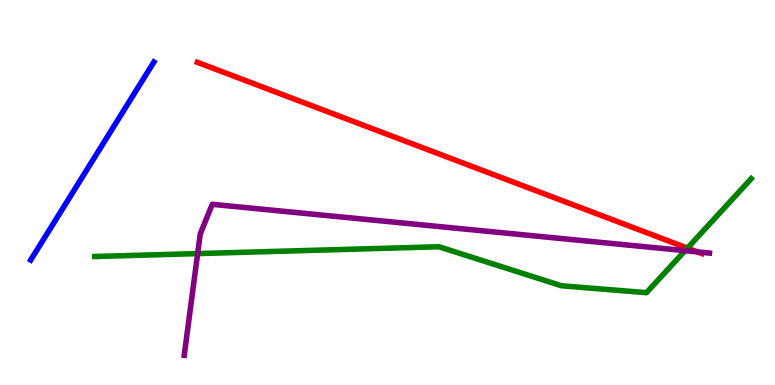[{'lines': ['blue', 'red'], 'intersections': []}, {'lines': ['green', 'red'], 'intersections': [{'x': 8.87, 'y': 3.56}]}, {'lines': ['purple', 'red'], 'intersections': [{'x': 9.0, 'y': 3.46}]}, {'lines': ['blue', 'green'], 'intersections': []}, {'lines': ['blue', 'purple'], 'intersections': []}, {'lines': ['green', 'purple'], 'intersections': [{'x': 2.55, 'y': 3.41}, {'x': 8.84, 'y': 3.49}]}]